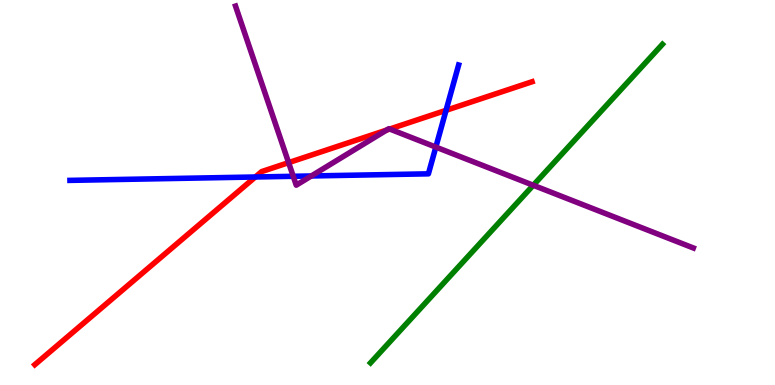[{'lines': ['blue', 'red'], 'intersections': [{'x': 3.29, 'y': 5.4}, {'x': 5.76, 'y': 7.13}]}, {'lines': ['green', 'red'], 'intersections': []}, {'lines': ['purple', 'red'], 'intersections': [{'x': 3.72, 'y': 5.78}, {'x': 4.99, 'y': 6.62}, {'x': 5.03, 'y': 6.65}]}, {'lines': ['blue', 'green'], 'intersections': []}, {'lines': ['blue', 'purple'], 'intersections': [{'x': 3.78, 'y': 5.42}, {'x': 4.02, 'y': 5.43}, {'x': 5.62, 'y': 6.18}]}, {'lines': ['green', 'purple'], 'intersections': [{'x': 6.88, 'y': 5.19}]}]